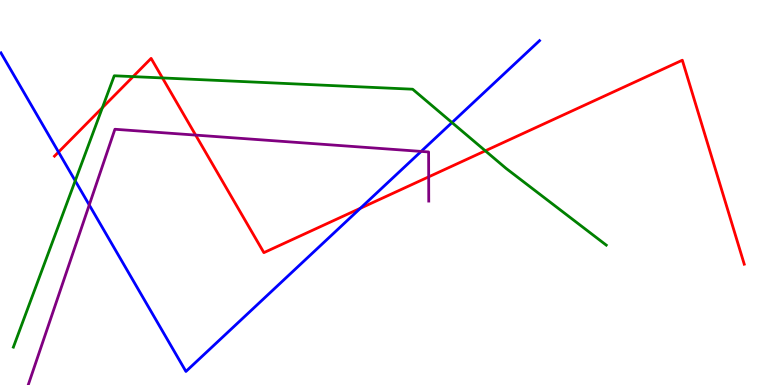[{'lines': ['blue', 'red'], 'intersections': [{'x': 0.755, 'y': 6.05}, {'x': 4.65, 'y': 4.59}]}, {'lines': ['green', 'red'], 'intersections': [{'x': 1.32, 'y': 7.2}, {'x': 1.72, 'y': 8.01}, {'x': 2.1, 'y': 7.98}, {'x': 6.26, 'y': 6.08}]}, {'lines': ['purple', 'red'], 'intersections': [{'x': 2.52, 'y': 6.49}, {'x': 5.53, 'y': 5.41}]}, {'lines': ['blue', 'green'], 'intersections': [{'x': 0.971, 'y': 5.3}, {'x': 5.83, 'y': 6.82}]}, {'lines': ['blue', 'purple'], 'intersections': [{'x': 1.15, 'y': 4.68}, {'x': 5.43, 'y': 6.07}]}, {'lines': ['green', 'purple'], 'intersections': []}]